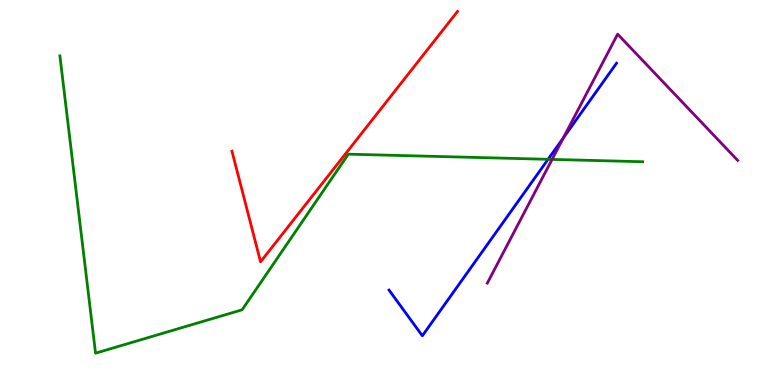[{'lines': ['blue', 'red'], 'intersections': []}, {'lines': ['green', 'red'], 'intersections': []}, {'lines': ['purple', 'red'], 'intersections': []}, {'lines': ['blue', 'green'], 'intersections': [{'x': 7.07, 'y': 5.86}]}, {'lines': ['blue', 'purple'], 'intersections': [{'x': 7.27, 'y': 6.42}]}, {'lines': ['green', 'purple'], 'intersections': [{'x': 7.12, 'y': 5.86}]}]